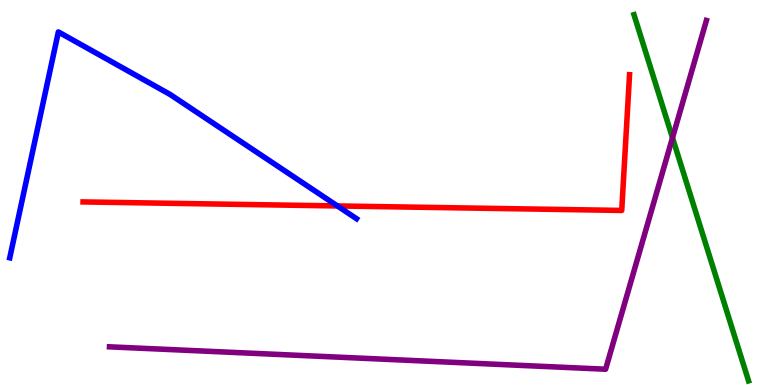[{'lines': ['blue', 'red'], 'intersections': [{'x': 4.35, 'y': 4.65}]}, {'lines': ['green', 'red'], 'intersections': []}, {'lines': ['purple', 'red'], 'intersections': []}, {'lines': ['blue', 'green'], 'intersections': []}, {'lines': ['blue', 'purple'], 'intersections': []}, {'lines': ['green', 'purple'], 'intersections': [{'x': 8.68, 'y': 6.42}]}]